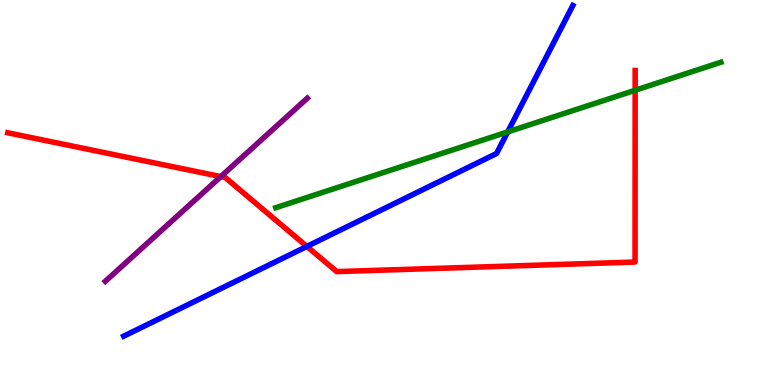[{'lines': ['blue', 'red'], 'intersections': [{'x': 3.96, 'y': 3.6}]}, {'lines': ['green', 'red'], 'intersections': [{'x': 8.2, 'y': 7.66}]}, {'lines': ['purple', 'red'], 'intersections': [{'x': 2.85, 'y': 5.41}]}, {'lines': ['blue', 'green'], 'intersections': [{'x': 6.55, 'y': 6.57}]}, {'lines': ['blue', 'purple'], 'intersections': []}, {'lines': ['green', 'purple'], 'intersections': []}]